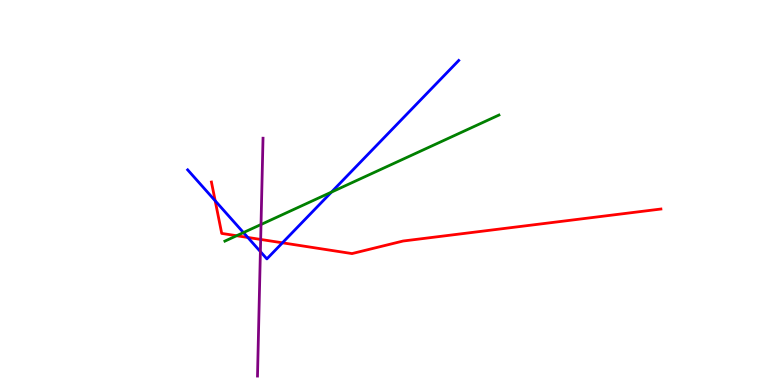[{'lines': ['blue', 'red'], 'intersections': [{'x': 2.78, 'y': 4.78}, {'x': 3.2, 'y': 3.83}, {'x': 3.64, 'y': 3.69}]}, {'lines': ['green', 'red'], 'intersections': [{'x': 3.05, 'y': 3.88}]}, {'lines': ['purple', 'red'], 'intersections': [{'x': 3.36, 'y': 3.78}]}, {'lines': ['blue', 'green'], 'intersections': [{'x': 3.14, 'y': 3.96}, {'x': 4.28, 'y': 5.01}]}, {'lines': ['blue', 'purple'], 'intersections': [{'x': 3.36, 'y': 3.46}]}, {'lines': ['green', 'purple'], 'intersections': [{'x': 3.37, 'y': 4.17}]}]